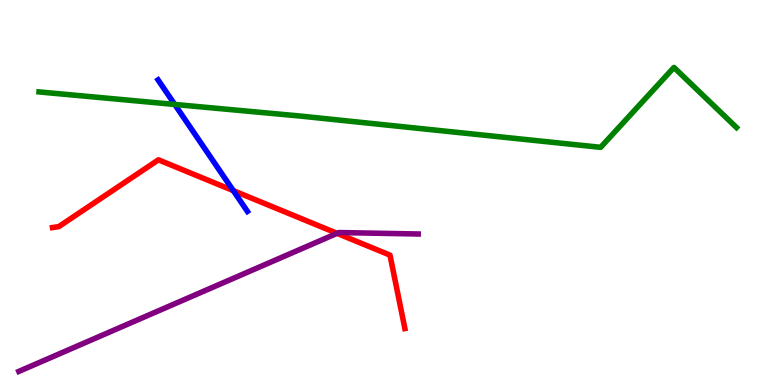[{'lines': ['blue', 'red'], 'intersections': [{'x': 3.01, 'y': 5.05}]}, {'lines': ['green', 'red'], 'intersections': []}, {'lines': ['purple', 'red'], 'intersections': [{'x': 4.35, 'y': 3.94}]}, {'lines': ['blue', 'green'], 'intersections': [{'x': 2.25, 'y': 7.29}]}, {'lines': ['blue', 'purple'], 'intersections': []}, {'lines': ['green', 'purple'], 'intersections': []}]